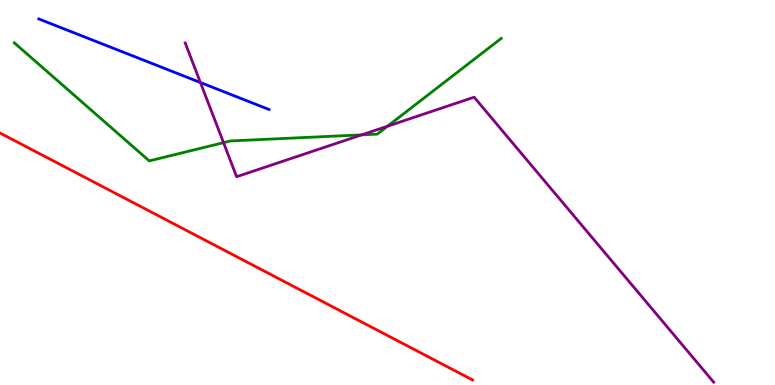[{'lines': ['blue', 'red'], 'intersections': []}, {'lines': ['green', 'red'], 'intersections': []}, {'lines': ['purple', 'red'], 'intersections': []}, {'lines': ['blue', 'green'], 'intersections': []}, {'lines': ['blue', 'purple'], 'intersections': [{'x': 2.59, 'y': 7.86}]}, {'lines': ['green', 'purple'], 'intersections': [{'x': 2.88, 'y': 6.29}, {'x': 4.67, 'y': 6.5}, {'x': 5.0, 'y': 6.72}]}]